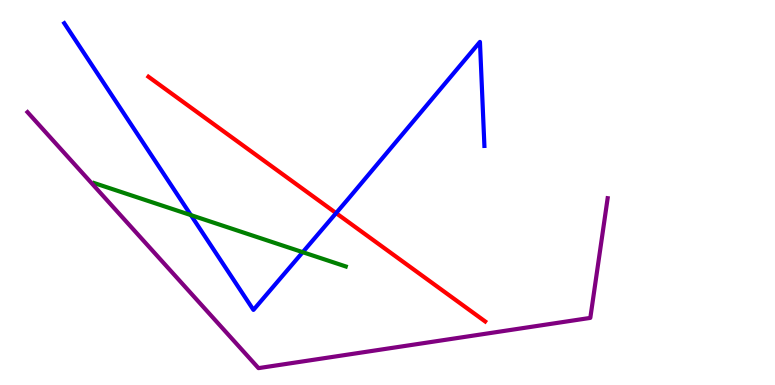[{'lines': ['blue', 'red'], 'intersections': [{'x': 4.34, 'y': 4.46}]}, {'lines': ['green', 'red'], 'intersections': []}, {'lines': ['purple', 'red'], 'intersections': []}, {'lines': ['blue', 'green'], 'intersections': [{'x': 2.46, 'y': 4.41}, {'x': 3.91, 'y': 3.45}]}, {'lines': ['blue', 'purple'], 'intersections': []}, {'lines': ['green', 'purple'], 'intersections': []}]